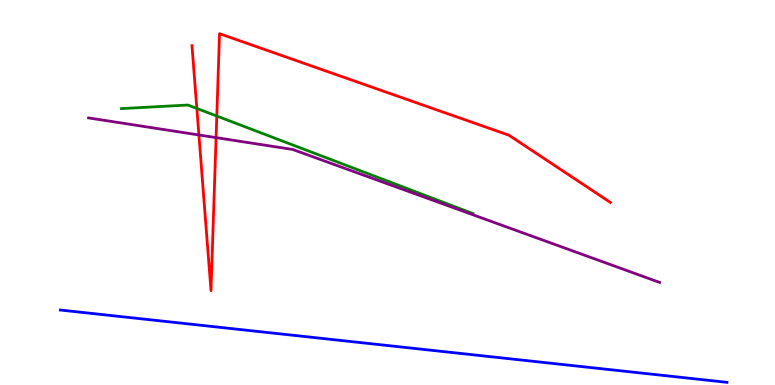[{'lines': ['blue', 'red'], 'intersections': []}, {'lines': ['green', 'red'], 'intersections': [{'x': 2.54, 'y': 7.18}, {'x': 2.8, 'y': 6.99}]}, {'lines': ['purple', 'red'], 'intersections': [{'x': 2.57, 'y': 6.49}, {'x': 2.79, 'y': 6.43}]}, {'lines': ['blue', 'green'], 'intersections': []}, {'lines': ['blue', 'purple'], 'intersections': []}, {'lines': ['green', 'purple'], 'intersections': []}]